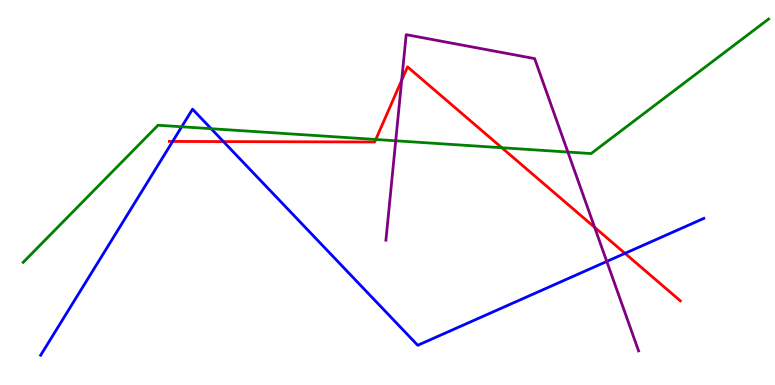[{'lines': ['blue', 'red'], 'intersections': [{'x': 2.23, 'y': 6.33}, {'x': 2.88, 'y': 6.32}, {'x': 8.06, 'y': 3.42}]}, {'lines': ['green', 'red'], 'intersections': [{'x': 4.85, 'y': 6.38}, {'x': 6.47, 'y': 6.16}]}, {'lines': ['purple', 'red'], 'intersections': [{'x': 5.18, 'y': 7.92}, {'x': 7.67, 'y': 4.1}]}, {'lines': ['blue', 'green'], 'intersections': [{'x': 2.34, 'y': 6.71}, {'x': 2.72, 'y': 6.66}]}, {'lines': ['blue', 'purple'], 'intersections': [{'x': 7.83, 'y': 3.21}]}, {'lines': ['green', 'purple'], 'intersections': [{'x': 5.11, 'y': 6.34}, {'x': 7.33, 'y': 6.05}]}]